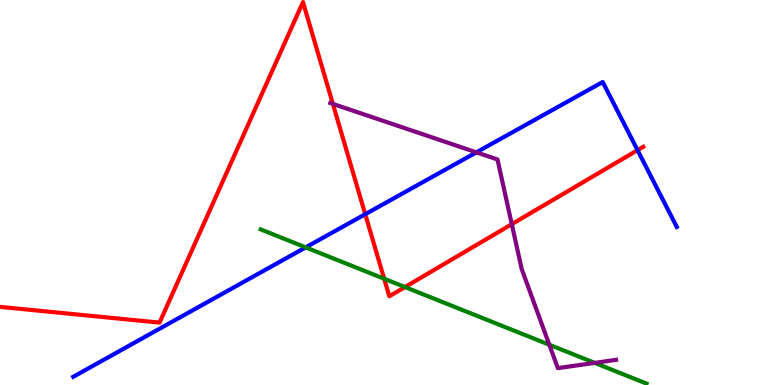[{'lines': ['blue', 'red'], 'intersections': [{'x': 4.71, 'y': 4.44}, {'x': 8.23, 'y': 6.1}]}, {'lines': ['green', 'red'], 'intersections': [{'x': 4.96, 'y': 2.76}, {'x': 5.23, 'y': 2.54}]}, {'lines': ['purple', 'red'], 'intersections': [{'x': 4.3, 'y': 7.3}, {'x': 6.6, 'y': 4.18}]}, {'lines': ['blue', 'green'], 'intersections': [{'x': 3.94, 'y': 3.57}]}, {'lines': ['blue', 'purple'], 'intersections': [{'x': 6.15, 'y': 6.04}]}, {'lines': ['green', 'purple'], 'intersections': [{'x': 7.09, 'y': 1.05}, {'x': 7.67, 'y': 0.574}]}]